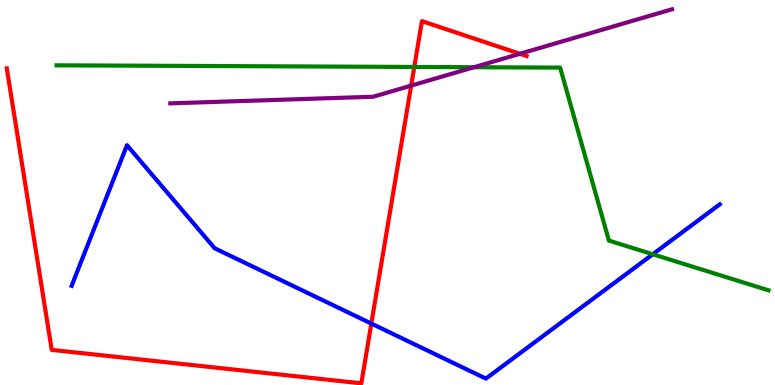[{'lines': ['blue', 'red'], 'intersections': [{'x': 4.79, 'y': 1.6}]}, {'lines': ['green', 'red'], 'intersections': [{'x': 5.35, 'y': 8.26}]}, {'lines': ['purple', 'red'], 'intersections': [{'x': 5.31, 'y': 7.78}, {'x': 6.71, 'y': 8.6}]}, {'lines': ['blue', 'green'], 'intersections': [{'x': 8.42, 'y': 3.4}]}, {'lines': ['blue', 'purple'], 'intersections': []}, {'lines': ['green', 'purple'], 'intersections': [{'x': 6.12, 'y': 8.25}]}]